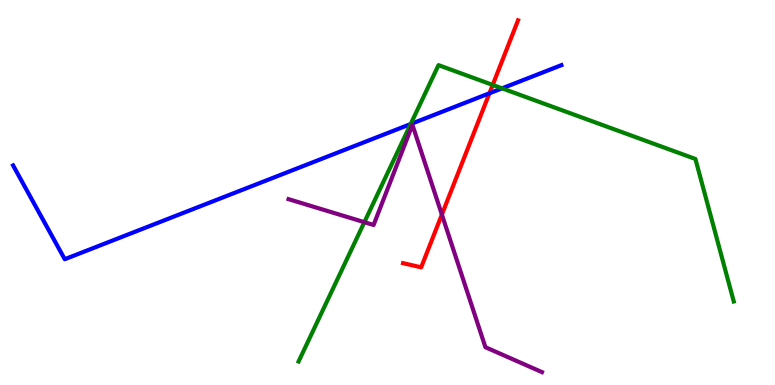[{'lines': ['blue', 'red'], 'intersections': [{'x': 6.32, 'y': 7.58}]}, {'lines': ['green', 'red'], 'intersections': [{'x': 6.36, 'y': 7.79}]}, {'lines': ['purple', 'red'], 'intersections': [{'x': 5.7, 'y': 4.43}]}, {'lines': ['blue', 'green'], 'intersections': [{'x': 5.3, 'y': 6.78}, {'x': 6.48, 'y': 7.71}]}, {'lines': ['blue', 'purple'], 'intersections': []}, {'lines': ['green', 'purple'], 'intersections': [{'x': 4.7, 'y': 4.23}]}]